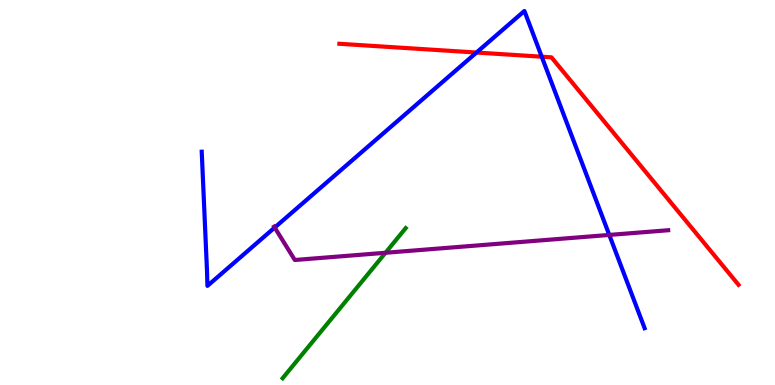[{'lines': ['blue', 'red'], 'intersections': [{'x': 6.15, 'y': 8.64}, {'x': 6.99, 'y': 8.53}]}, {'lines': ['green', 'red'], 'intersections': []}, {'lines': ['purple', 'red'], 'intersections': []}, {'lines': ['blue', 'green'], 'intersections': []}, {'lines': ['blue', 'purple'], 'intersections': [{'x': 3.54, 'y': 4.09}, {'x': 7.86, 'y': 3.9}]}, {'lines': ['green', 'purple'], 'intersections': [{'x': 4.97, 'y': 3.43}]}]